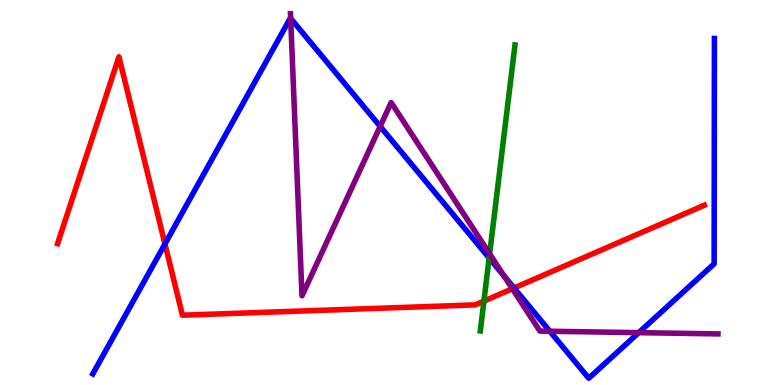[{'lines': ['blue', 'red'], 'intersections': [{'x': 2.13, 'y': 3.66}, {'x': 6.63, 'y': 2.52}]}, {'lines': ['green', 'red'], 'intersections': [{'x': 6.24, 'y': 2.18}]}, {'lines': ['purple', 'red'], 'intersections': [{'x': 6.61, 'y': 2.5}]}, {'lines': ['blue', 'green'], 'intersections': [{'x': 6.31, 'y': 3.3}]}, {'lines': ['blue', 'purple'], 'intersections': [{'x': 3.75, 'y': 9.52}, {'x': 4.91, 'y': 6.72}, {'x': 6.5, 'y': 2.83}, {'x': 7.09, 'y': 1.4}, {'x': 8.24, 'y': 1.36}]}, {'lines': ['green', 'purple'], 'intersections': [{'x': 6.32, 'y': 3.41}]}]